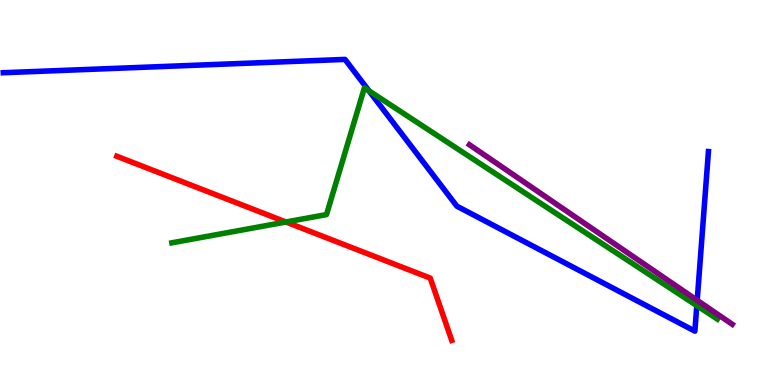[{'lines': ['blue', 'red'], 'intersections': []}, {'lines': ['green', 'red'], 'intersections': [{'x': 3.69, 'y': 4.23}]}, {'lines': ['purple', 'red'], 'intersections': []}, {'lines': ['blue', 'green'], 'intersections': [{'x': 4.76, 'y': 7.64}, {'x': 8.99, 'y': 2.06}]}, {'lines': ['blue', 'purple'], 'intersections': [{'x': 9.0, 'y': 2.2}]}, {'lines': ['green', 'purple'], 'intersections': []}]